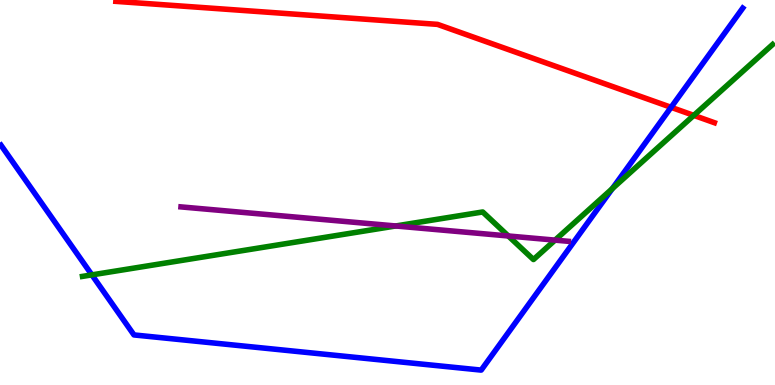[{'lines': ['blue', 'red'], 'intersections': [{'x': 8.66, 'y': 7.21}]}, {'lines': ['green', 'red'], 'intersections': [{'x': 8.95, 'y': 7.0}]}, {'lines': ['purple', 'red'], 'intersections': []}, {'lines': ['blue', 'green'], 'intersections': [{'x': 1.19, 'y': 2.86}, {'x': 7.9, 'y': 5.1}]}, {'lines': ['blue', 'purple'], 'intersections': []}, {'lines': ['green', 'purple'], 'intersections': [{'x': 5.11, 'y': 4.13}, {'x': 6.56, 'y': 3.87}, {'x': 7.16, 'y': 3.76}]}]